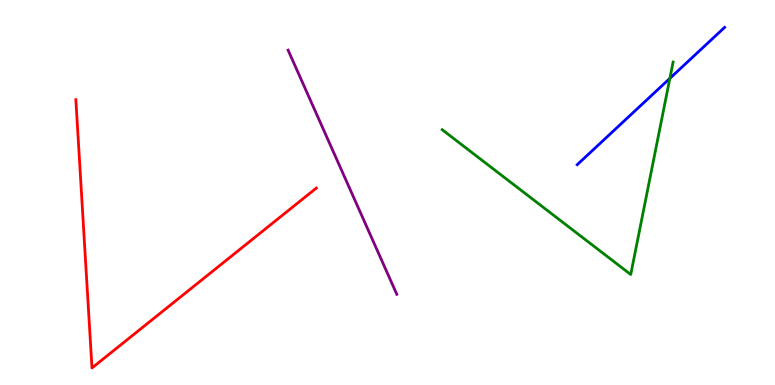[{'lines': ['blue', 'red'], 'intersections': []}, {'lines': ['green', 'red'], 'intersections': []}, {'lines': ['purple', 'red'], 'intersections': []}, {'lines': ['blue', 'green'], 'intersections': [{'x': 8.64, 'y': 7.96}]}, {'lines': ['blue', 'purple'], 'intersections': []}, {'lines': ['green', 'purple'], 'intersections': []}]